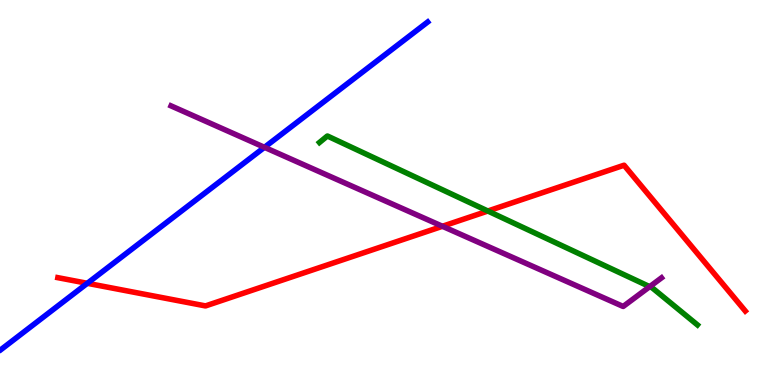[{'lines': ['blue', 'red'], 'intersections': [{'x': 1.13, 'y': 2.64}]}, {'lines': ['green', 'red'], 'intersections': [{'x': 6.29, 'y': 4.52}]}, {'lines': ['purple', 'red'], 'intersections': [{'x': 5.71, 'y': 4.12}]}, {'lines': ['blue', 'green'], 'intersections': []}, {'lines': ['blue', 'purple'], 'intersections': [{'x': 3.41, 'y': 6.17}]}, {'lines': ['green', 'purple'], 'intersections': [{'x': 8.38, 'y': 2.55}]}]